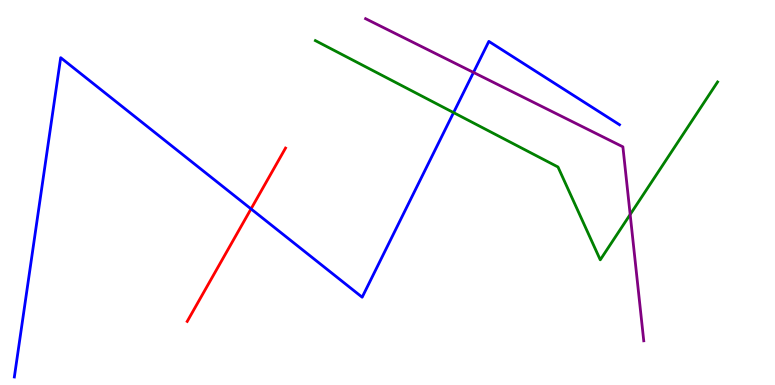[{'lines': ['blue', 'red'], 'intersections': [{'x': 3.24, 'y': 4.57}]}, {'lines': ['green', 'red'], 'intersections': []}, {'lines': ['purple', 'red'], 'intersections': []}, {'lines': ['blue', 'green'], 'intersections': [{'x': 5.85, 'y': 7.08}]}, {'lines': ['blue', 'purple'], 'intersections': [{'x': 6.11, 'y': 8.12}]}, {'lines': ['green', 'purple'], 'intersections': [{'x': 8.13, 'y': 4.43}]}]